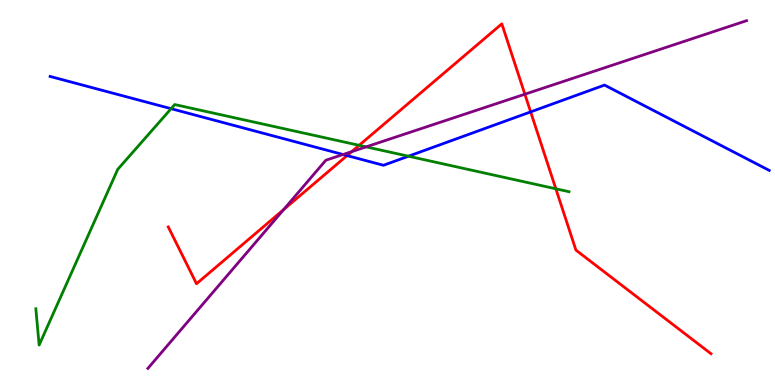[{'lines': ['blue', 'red'], 'intersections': [{'x': 4.48, 'y': 5.96}, {'x': 6.85, 'y': 7.09}]}, {'lines': ['green', 'red'], 'intersections': [{'x': 4.63, 'y': 6.23}, {'x': 7.17, 'y': 5.1}]}, {'lines': ['purple', 'red'], 'intersections': [{'x': 3.66, 'y': 4.56}, {'x': 4.54, 'y': 6.06}, {'x': 6.77, 'y': 7.55}]}, {'lines': ['blue', 'green'], 'intersections': [{'x': 2.21, 'y': 7.18}, {'x': 5.27, 'y': 5.94}]}, {'lines': ['blue', 'purple'], 'intersections': [{'x': 4.43, 'y': 5.99}]}, {'lines': ['green', 'purple'], 'intersections': [{'x': 4.72, 'y': 6.19}]}]